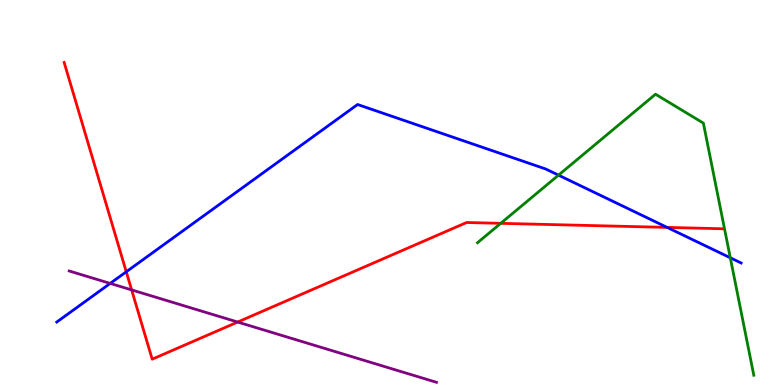[{'lines': ['blue', 'red'], 'intersections': [{'x': 1.63, 'y': 2.94}, {'x': 8.61, 'y': 4.09}]}, {'lines': ['green', 'red'], 'intersections': [{'x': 6.46, 'y': 4.2}]}, {'lines': ['purple', 'red'], 'intersections': [{'x': 1.7, 'y': 2.47}, {'x': 3.07, 'y': 1.64}]}, {'lines': ['blue', 'green'], 'intersections': [{'x': 7.21, 'y': 5.45}, {'x': 9.42, 'y': 3.3}]}, {'lines': ['blue', 'purple'], 'intersections': [{'x': 1.42, 'y': 2.64}]}, {'lines': ['green', 'purple'], 'intersections': []}]